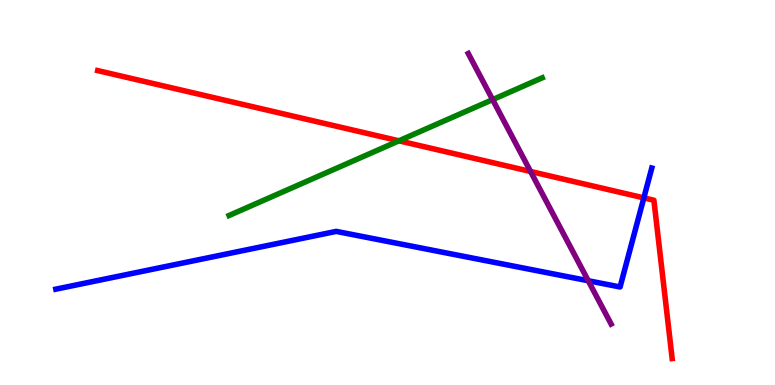[{'lines': ['blue', 'red'], 'intersections': [{'x': 8.31, 'y': 4.86}]}, {'lines': ['green', 'red'], 'intersections': [{'x': 5.15, 'y': 6.34}]}, {'lines': ['purple', 'red'], 'intersections': [{'x': 6.85, 'y': 5.55}]}, {'lines': ['blue', 'green'], 'intersections': []}, {'lines': ['blue', 'purple'], 'intersections': [{'x': 7.59, 'y': 2.71}]}, {'lines': ['green', 'purple'], 'intersections': [{'x': 6.36, 'y': 7.41}]}]